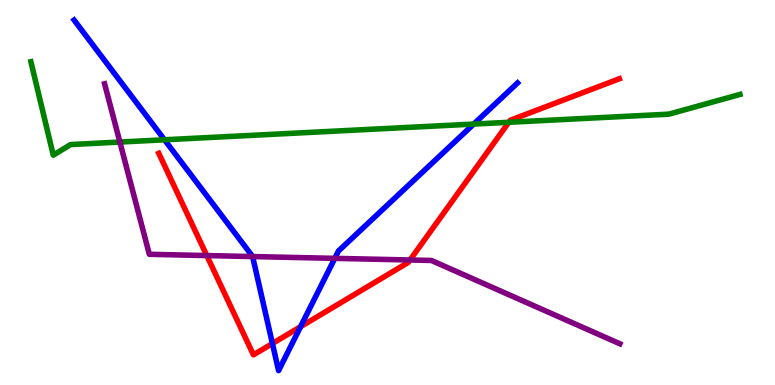[{'lines': ['blue', 'red'], 'intersections': [{'x': 3.51, 'y': 1.08}, {'x': 3.88, 'y': 1.51}]}, {'lines': ['green', 'red'], 'intersections': [{'x': 6.56, 'y': 6.82}]}, {'lines': ['purple', 'red'], 'intersections': [{'x': 2.67, 'y': 3.36}, {'x': 5.29, 'y': 3.25}]}, {'lines': ['blue', 'green'], 'intersections': [{'x': 2.12, 'y': 6.37}, {'x': 6.11, 'y': 6.78}]}, {'lines': ['blue', 'purple'], 'intersections': [{'x': 3.26, 'y': 3.34}, {'x': 4.32, 'y': 3.29}]}, {'lines': ['green', 'purple'], 'intersections': [{'x': 1.55, 'y': 6.31}]}]